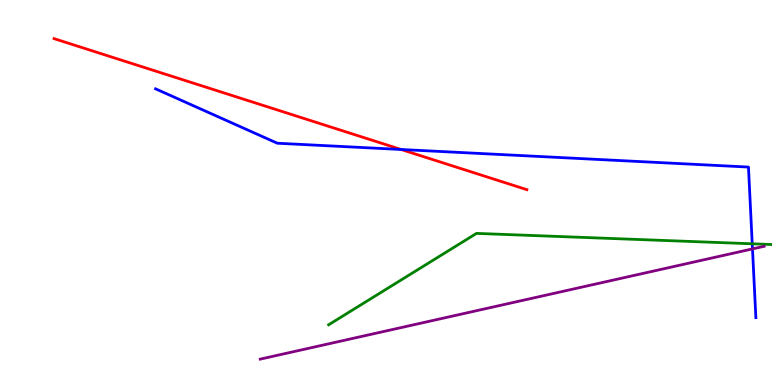[{'lines': ['blue', 'red'], 'intersections': [{'x': 5.18, 'y': 6.12}]}, {'lines': ['green', 'red'], 'intersections': []}, {'lines': ['purple', 'red'], 'intersections': []}, {'lines': ['blue', 'green'], 'intersections': [{'x': 9.71, 'y': 3.67}]}, {'lines': ['blue', 'purple'], 'intersections': [{'x': 9.71, 'y': 3.53}]}, {'lines': ['green', 'purple'], 'intersections': []}]